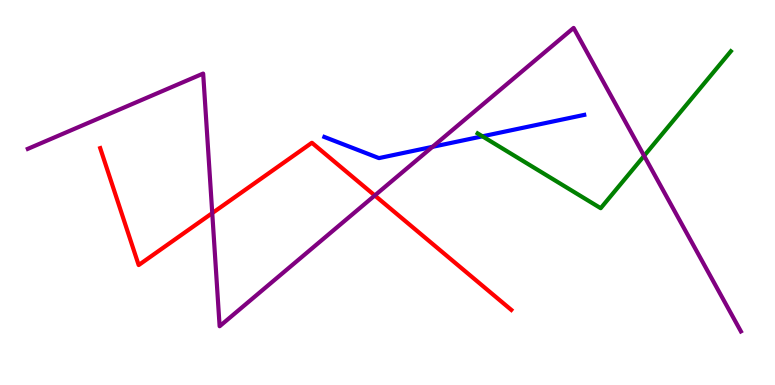[{'lines': ['blue', 'red'], 'intersections': []}, {'lines': ['green', 'red'], 'intersections': []}, {'lines': ['purple', 'red'], 'intersections': [{'x': 2.74, 'y': 4.46}, {'x': 4.84, 'y': 4.92}]}, {'lines': ['blue', 'green'], 'intersections': [{'x': 6.23, 'y': 6.46}]}, {'lines': ['blue', 'purple'], 'intersections': [{'x': 5.58, 'y': 6.19}]}, {'lines': ['green', 'purple'], 'intersections': [{'x': 8.31, 'y': 5.95}]}]